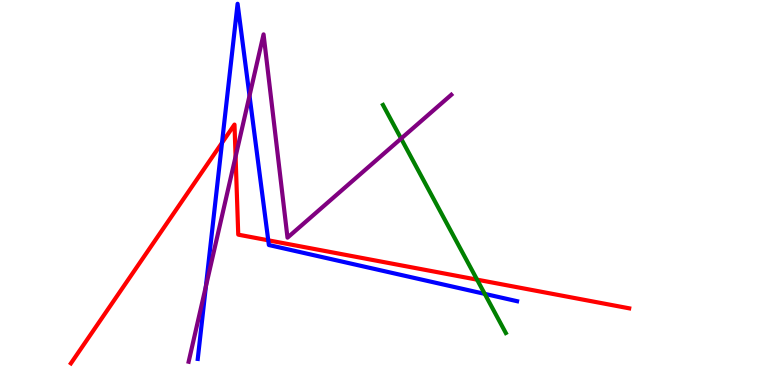[{'lines': ['blue', 'red'], 'intersections': [{'x': 2.86, 'y': 6.29}, {'x': 3.46, 'y': 3.76}]}, {'lines': ['green', 'red'], 'intersections': [{'x': 6.16, 'y': 2.74}]}, {'lines': ['purple', 'red'], 'intersections': [{'x': 3.04, 'y': 5.93}]}, {'lines': ['blue', 'green'], 'intersections': [{'x': 6.25, 'y': 2.37}]}, {'lines': ['blue', 'purple'], 'intersections': [{'x': 2.66, 'y': 2.56}, {'x': 3.22, 'y': 7.51}]}, {'lines': ['green', 'purple'], 'intersections': [{'x': 5.18, 'y': 6.4}]}]